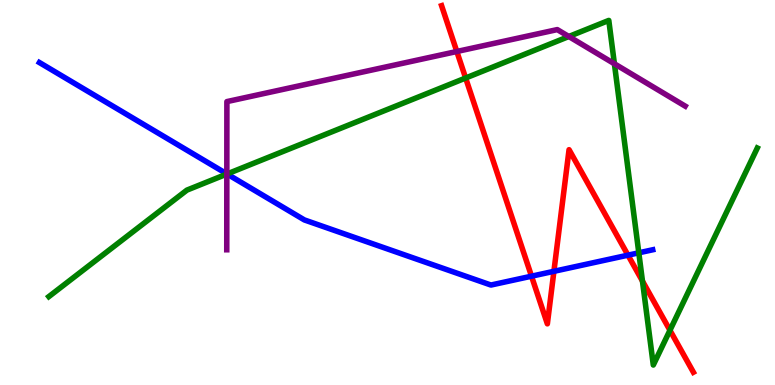[{'lines': ['blue', 'red'], 'intersections': [{'x': 6.86, 'y': 2.83}, {'x': 7.15, 'y': 2.95}, {'x': 8.1, 'y': 3.37}]}, {'lines': ['green', 'red'], 'intersections': [{'x': 6.01, 'y': 7.97}, {'x': 8.29, 'y': 2.7}, {'x': 8.64, 'y': 1.42}]}, {'lines': ['purple', 'red'], 'intersections': [{'x': 5.89, 'y': 8.66}]}, {'lines': ['blue', 'green'], 'intersections': [{'x': 2.93, 'y': 5.48}, {'x': 8.24, 'y': 3.43}]}, {'lines': ['blue', 'purple'], 'intersections': [{'x': 2.93, 'y': 5.48}]}, {'lines': ['green', 'purple'], 'intersections': [{'x': 2.93, 'y': 5.48}, {'x': 7.34, 'y': 9.05}, {'x': 7.93, 'y': 8.34}]}]